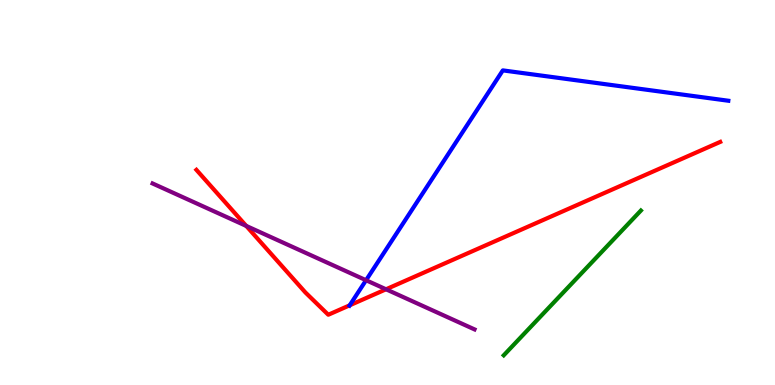[{'lines': ['blue', 'red'], 'intersections': [{'x': 4.51, 'y': 2.07}]}, {'lines': ['green', 'red'], 'intersections': []}, {'lines': ['purple', 'red'], 'intersections': [{'x': 3.18, 'y': 4.13}, {'x': 4.98, 'y': 2.49}]}, {'lines': ['blue', 'green'], 'intersections': []}, {'lines': ['blue', 'purple'], 'intersections': [{'x': 4.72, 'y': 2.72}]}, {'lines': ['green', 'purple'], 'intersections': []}]